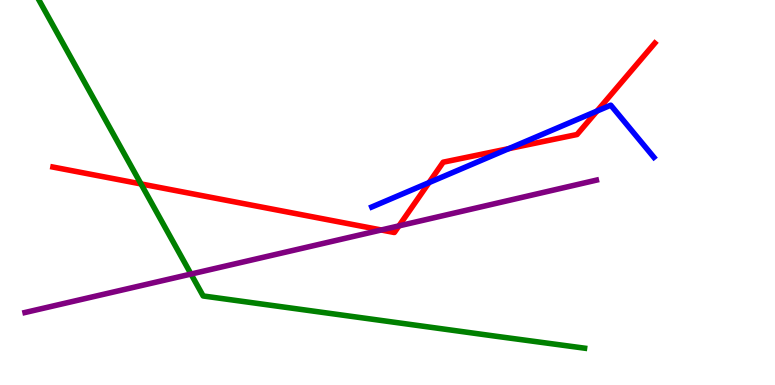[{'lines': ['blue', 'red'], 'intersections': [{'x': 5.54, 'y': 5.26}, {'x': 6.56, 'y': 6.14}, {'x': 7.7, 'y': 7.12}]}, {'lines': ['green', 'red'], 'intersections': [{'x': 1.82, 'y': 5.22}]}, {'lines': ['purple', 'red'], 'intersections': [{'x': 4.92, 'y': 4.03}, {'x': 5.15, 'y': 4.13}]}, {'lines': ['blue', 'green'], 'intersections': []}, {'lines': ['blue', 'purple'], 'intersections': []}, {'lines': ['green', 'purple'], 'intersections': [{'x': 2.46, 'y': 2.88}]}]